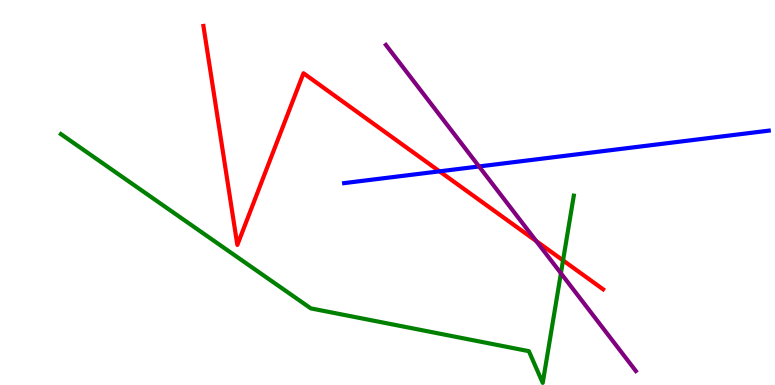[{'lines': ['blue', 'red'], 'intersections': [{'x': 5.67, 'y': 5.55}]}, {'lines': ['green', 'red'], 'intersections': [{'x': 7.27, 'y': 3.24}]}, {'lines': ['purple', 'red'], 'intersections': [{'x': 6.92, 'y': 3.74}]}, {'lines': ['blue', 'green'], 'intersections': []}, {'lines': ['blue', 'purple'], 'intersections': [{'x': 6.18, 'y': 5.68}]}, {'lines': ['green', 'purple'], 'intersections': [{'x': 7.24, 'y': 2.9}]}]